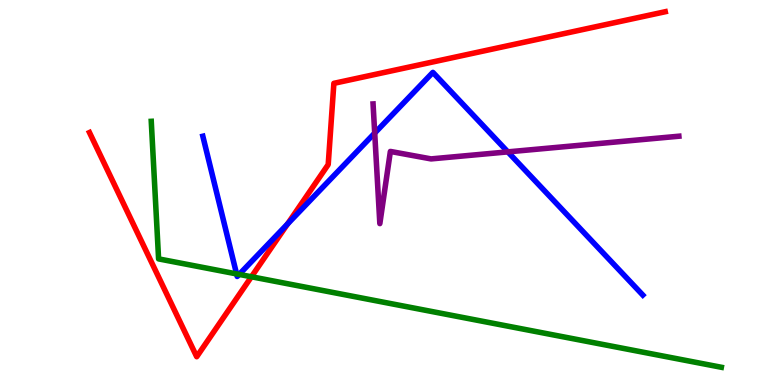[{'lines': ['blue', 'red'], 'intersections': [{'x': 3.71, 'y': 4.18}]}, {'lines': ['green', 'red'], 'intersections': [{'x': 3.24, 'y': 2.81}]}, {'lines': ['purple', 'red'], 'intersections': []}, {'lines': ['blue', 'green'], 'intersections': [{'x': 3.05, 'y': 2.89}, {'x': 3.09, 'y': 2.87}]}, {'lines': ['blue', 'purple'], 'intersections': [{'x': 4.83, 'y': 6.54}, {'x': 6.55, 'y': 6.06}]}, {'lines': ['green', 'purple'], 'intersections': []}]